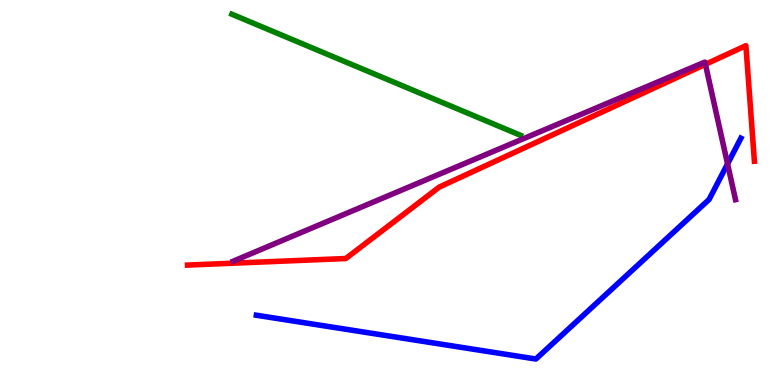[{'lines': ['blue', 'red'], 'intersections': []}, {'lines': ['green', 'red'], 'intersections': []}, {'lines': ['purple', 'red'], 'intersections': [{'x': 9.1, 'y': 8.33}]}, {'lines': ['blue', 'green'], 'intersections': []}, {'lines': ['blue', 'purple'], 'intersections': [{'x': 9.39, 'y': 5.74}]}, {'lines': ['green', 'purple'], 'intersections': []}]